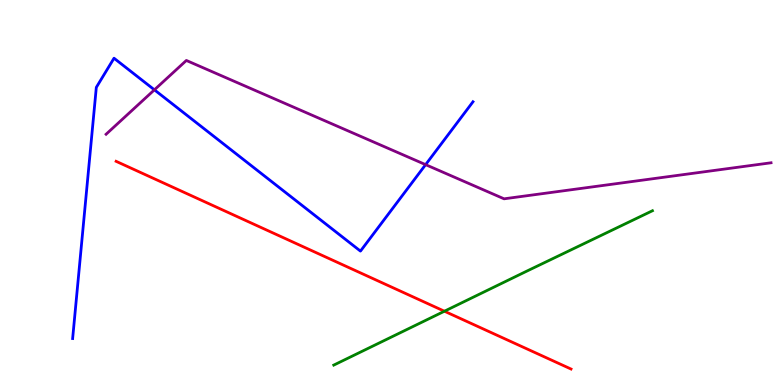[{'lines': ['blue', 'red'], 'intersections': []}, {'lines': ['green', 'red'], 'intersections': [{'x': 5.73, 'y': 1.92}]}, {'lines': ['purple', 'red'], 'intersections': []}, {'lines': ['blue', 'green'], 'intersections': []}, {'lines': ['blue', 'purple'], 'intersections': [{'x': 1.99, 'y': 7.67}, {'x': 5.49, 'y': 5.72}]}, {'lines': ['green', 'purple'], 'intersections': []}]